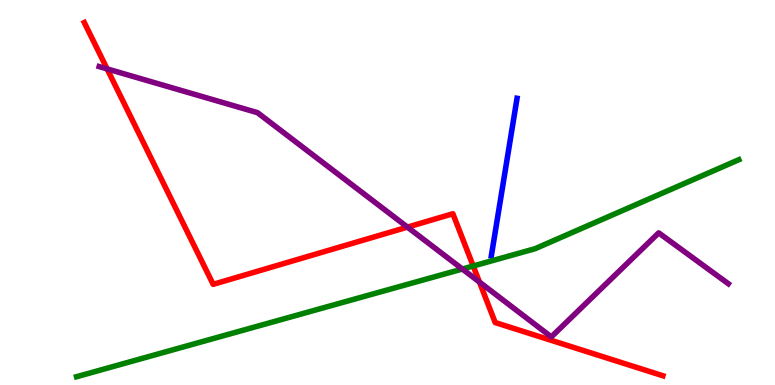[{'lines': ['blue', 'red'], 'intersections': []}, {'lines': ['green', 'red'], 'intersections': [{'x': 6.11, 'y': 3.09}]}, {'lines': ['purple', 'red'], 'intersections': [{'x': 1.38, 'y': 8.21}, {'x': 5.26, 'y': 4.1}, {'x': 6.19, 'y': 2.67}]}, {'lines': ['blue', 'green'], 'intersections': []}, {'lines': ['blue', 'purple'], 'intersections': []}, {'lines': ['green', 'purple'], 'intersections': [{'x': 5.97, 'y': 3.01}]}]